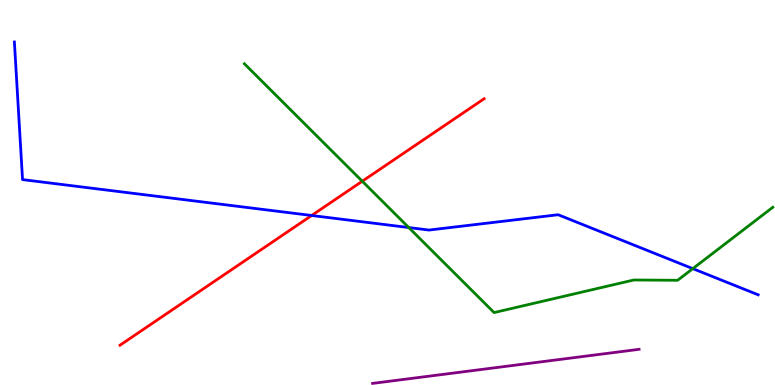[{'lines': ['blue', 'red'], 'intersections': [{'x': 4.02, 'y': 4.4}]}, {'lines': ['green', 'red'], 'intersections': [{'x': 4.67, 'y': 5.29}]}, {'lines': ['purple', 'red'], 'intersections': []}, {'lines': ['blue', 'green'], 'intersections': [{'x': 5.27, 'y': 4.09}, {'x': 8.94, 'y': 3.02}]}, {'lines': ['blue', 'purple'], 'intersections': []}, {'lines': ['green', 'purple'], 'intersections': []}]